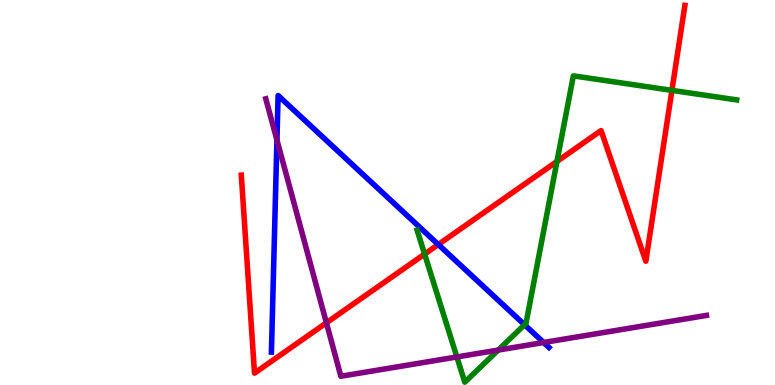[{'lines': ['blue', 'red'], 'intersections': [{'x': 5.66, 'y': 3.65}]}, {'lines': ['green', 'red'], 'intersections': [{'x': 5.48, 'y': 3.4}, {'x': 7.19, 'y': 5.81}, {'x': 8.67, 'y': 7.65}]}, {'lines': ['purple', 'red'], 'intersections': [{'x': 4.21, 'y': 1.61}]}, {'lines': ['blue', 'green'], 'intersections': [{'x': 6.77, 'y': 1.56}]}, {'lines': ['blue', 'purple'], 'intersections': [{'x': 3.57, 'y': 6.36}, {'x': 7.01, 'y': 1.1}]}, {'lines': ['green', 'purple'], 'intersections': [{'x': 5.89, 'y': 0.729}, {'x': 6.43, 'y': 0.907}]}]